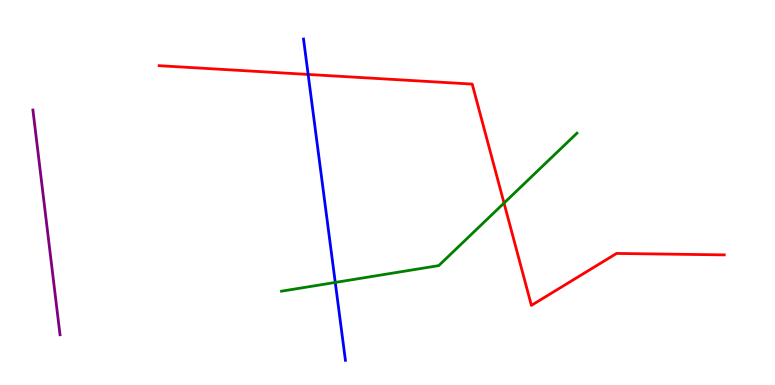[{'lines': ['blue', 'red'], 'intersections': [{'x': 3.98, 'y': 8.07}]}, {'lines': ['green', 'red'], 'intersections': [{'x': 6.5, 'y': 4.73}]}, {'lines': ['purple', 'red'], 'intersections': []}, {'lines': ['blue', 'green'], 'intersections': [{'x': 4.33, 'y': 2.66}]}, {'lines': ['blue', 'purple'], 'intersections': []}, {'lines': ['green', 'purple'], 'intersections': []}]